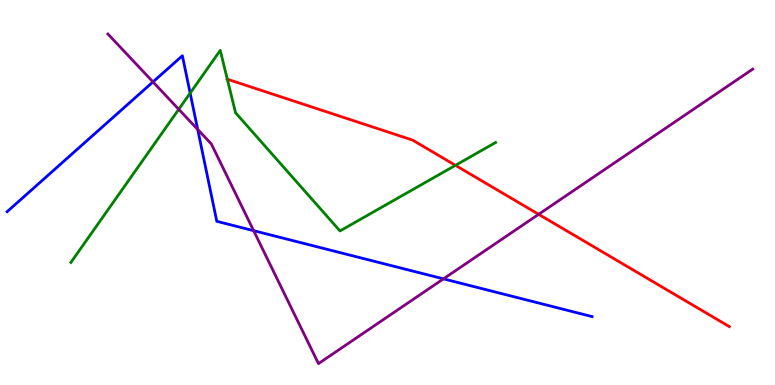[{'lines': ['blue', 'red'], 'intersections': []}, {'lines': ['green', 'red'], 'intersections': [{'x': 2.93, 'y': 7.94}, {'x': 5.88, 'y': 5.71}]}, {'lines': ['purple', 'red'], 'intersections': [{'x': 6.95, 'y': 4.43}]}, {'lines': ['blue', 'green'], 'intersections': [{'x': 2.45, 'y': 7.58}]}, {'lines': ['blue', 'purple'], 'intersections': [{'x': 1.97, 'y': 7.87}, {'x': 2.55, 'y': 6.64}, {'x': 3.27, 'y': 4.01}, {'x': 5.72, 'y': 2.76}]}, {'lines': ['green', 'purple'], 'intersections': [{'x': 2.31, 'y': 7.16}]}]